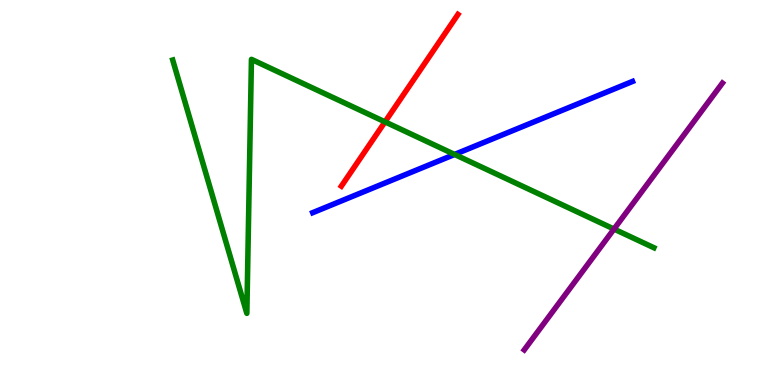[{'lines': ['blue', 'red'], 'intersections': []}, {'lines': ['green', 'red'], 'intersections': [{'x': 4.97, 'y': 6.83}]}, {'lines': ['purple', 'red'], 'intersections': []}, {'lines': ['blue', 'green'], 'intersections': [{'x': 5.87, 'y': 5.99}]}, {'lines': ['blue', 'purple'], 'intersections': []}, {'lines': ['green', 'purple'], 'intersections': [{'x': 7.92, 'y': 4.05}]}]